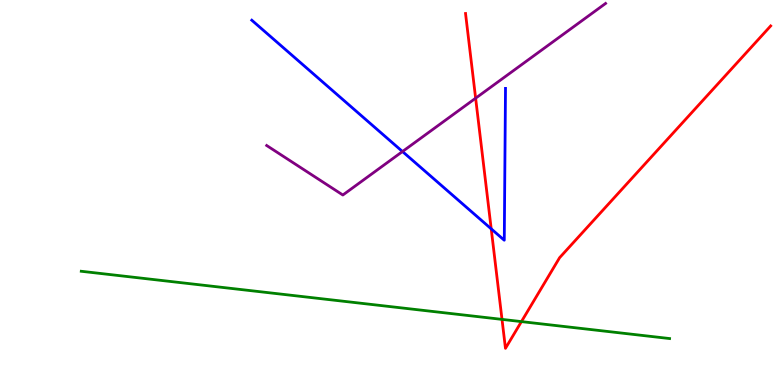[{'lines': ['blue', 'red'], 'intersections': [{'x': 6.34, 'y': 4.06}]}, {'lines': ['green', 'red'], 'intersections': [{'x': 6.48, 'y': 1.7}, {'x': 6.73, 'y': 1.65}]}, {'lines': ['purple', 'red'], 'intersections': [{'x': 6.14, 'y': 7.45}]}, {'lines': ['blue', 'green'], 'intersections': []}, {'lines': ['blue', 'purple'], 'intersections': [{'x': 5.19, 'y': 6.06}]}, {'lines': ['green', 'purple'], 'intersections': []}]